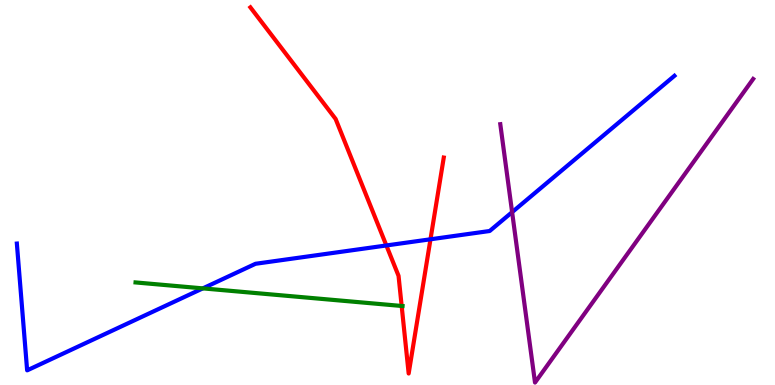[{'lines': ['blue', 'red'], 'intersections': [{'x': 4.99, 'y': 3.62}, {'x': 5.55, 'y': 3.78}]}, {'lines': ['green', 'red'], 'intersections': [{'x': 5.18, 'y': 2.05}]}, {'lines': ['purple', 'red'], 'intersections': []}, {'lines': ['blue', 'green'], 'intersections': [{'x': 2.62, 'y': 2.51}]}, {'lines': ['blue', 'purple'], 'intersections': [{'x': 6.61, 'y': 4.49}]}, {'lines': ['green', 'purple'], 'intersections': []}]